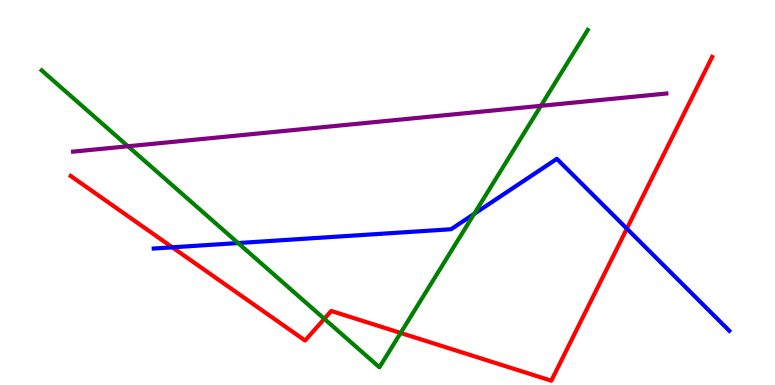[{'lines': ['blue', 'red'], 'intersections': [{'x': 2.22, 'y': 3.58}, {'x': 8.09, 'y': 4.06}]}, {'lines': ['green', 'red'], 'intersections': [{'x': 4.18, 'y': 1.72}, {'x': 5.17, 'y': 1.35}]}, {'lines': ['purple', 'red'], 'intersections': []}, {'lines': ['blue', 'green'], 'intersections': [{'x': 3.07, 'y': 3.69}, {'x': 6.12, 'y': 4.44}]}, {'lines': ['blue', 'purple'], 'intersections': []}, {'lines': ['green', 'purple'], 'intersections': [{'x': 1.65, 'y': 6.2}, {'x': 6.98, 'y': 7.25}]}]